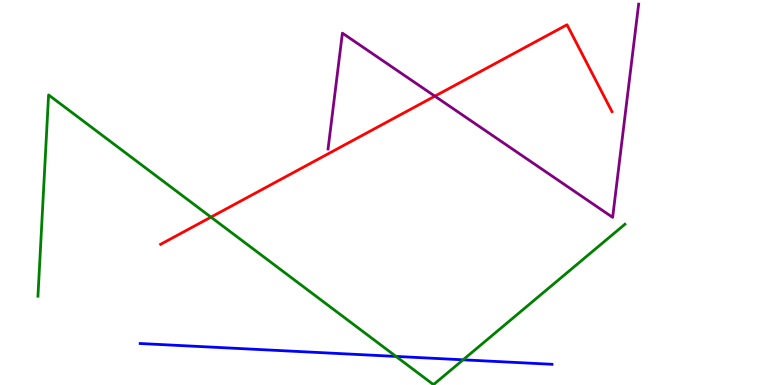[{'lines': ['blue', 'red'], 'intersections': []}, {'lines': ['green', 'red'], 'intersections': [{'x': 2.72, 'y': 4.36}]}, {'lines': ['purple', 'red'], 'intersections': [{'x': 5.61, 'y': 7.5}]}, {'lines': ['blue', 'green'], 'intersections': [{'x': 5.11, 'y': 0.742}, {'x': 5.98, 'y': 0.654}]}, {'lines': ['blue', 'purple'], 'intersections': []}, {'lines': ['green', 'purple'], 'intersections': []}]